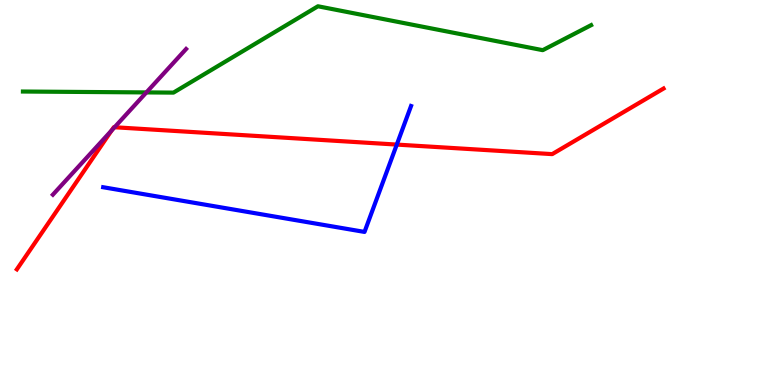[{'lines': ['blue', 'red'], 'intersections': [{'x': 5.12, 'y': 6.24}]}, {'lines': ['green', 'red'], 'intersections': []}, {'lines': ['purple', 'red'], 'intersections': [{'x': 1.44, 'y': 6.61}, {'x': 1.48, 'y': 6.7}]}, {'lines': ['blue', 'green'], 'intersections': []}, {'lines': ['blue', 'purple'], 'intersections': []}, {'lines': ['green', 'purple'], 'intersections': [{'x': 1.89, 'y': 7.6}]}]